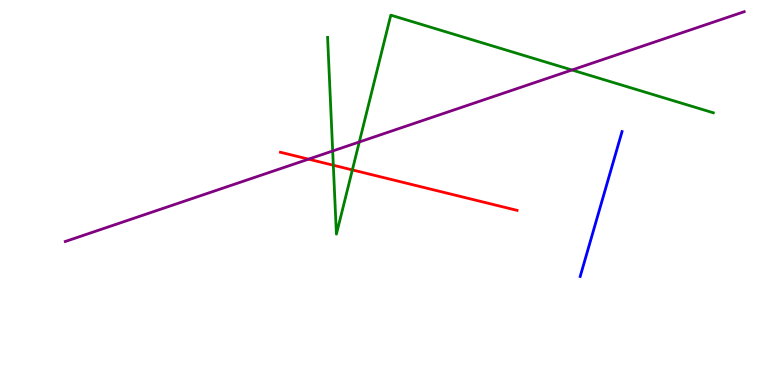[{'lines': ['blue', 'red'], 'intersections': []}, {'lines': ['green', 'red'], 'intersections': [{'x': 4.3, 'y': 5.71}, {'x': 4.55, 'y': 5.59}]}, {'lines': ['purple', 'red'], 'intersections': [{'x': 3.98, 'y': 5.87}]}, {'lines': ['blue', 'green'], 'intersections': []}, {'lines': ['blue', 'purple'], 'intersections': []}, {'lines': ['green', 'purple'], 'intersections': [{'x': 4.29, 'y': 6.08}, {'x': 4.64, 'y': 6.31}, {'x': 7.38, 'y': 8.18}]}]